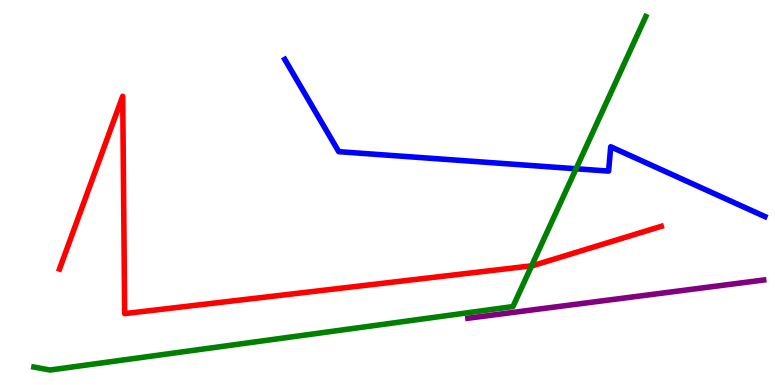[{'lines': ['blue', 'red'], 'intersections': []}, {'lines': ['green', 'red'], 'intersections': [{'x': 6.86, 'y': 3.1}]}, {'lines': ['purple', 'red'], 'intersections': []}, {'lines': ['blue', 'green'], 'intersections': [{'x': 7.43, 'y': 5.62}]}, {'lines': ['blue', 'purple'], 'intersections': []}, {'lines': ['green', 'purple'], 'intersections': []}]